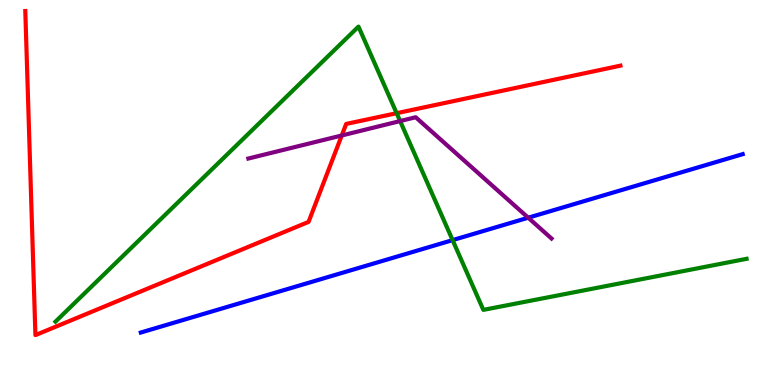[{'lines': ['blue', 'red'], 'intersections': []}, {'lines': ['green', 'red'], 'intersections': [{'x': 5.12, 'y': 7.06}]}, {'lines': ['purple', 'red'], 'intersections': [{'x': 4.41, 'y': 6.48}]}, {'lines': ['blue', 'green'], 'intersections': [{'x': 5.84, 'y': 3.76}]}, {'lines': ['blue', 'purple'], 'intersections': [{'x': 6.82, 'y': 4.35}]}, {'lines': ['green', 'purple'], 'intersections': [{'x': 5.16, 'y': 6.86}]}]